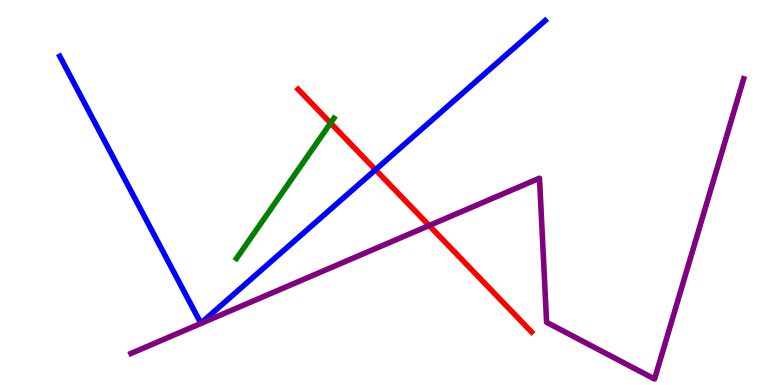[{'lines': ['blue', 'red'], 'intersections': [{'x': 4.85, 'y': 5.59}]}, {'lines': ['green', 'red'], 'intersections': [{'x': 4.27, 'y': 6.8}]}, {'lines': ['purple', 'red'], 'intersections': [{'x': 5.54, 'y': 4.14}]}, {'lines': ['blue', 'green'], 'intersections': []}, {'lines': ['blue', 'purple'], 'intersections': []}, {'lines': ['green', 'purple'], 'intersections': []}]